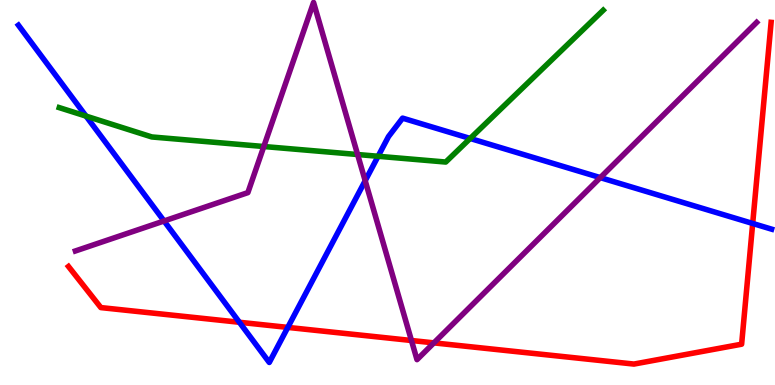[{'lines': ['blue', 'red'], 'intersections': [{'x': 3.09, 'y': 1.63}, {'x': 3.71, 'y': 1.5}, {'x': 9.71, 'y': 4.2}]}, {'lines': ['green', 'red'], 'intersections': []}, {'lines': ['purple', 'red'], 'intersections': [{'x': 5.31, 'y': 1.16}, {'x': 5.6, 'y': 1.09}]}, {'lines': ['blue', 'green'], 'intersections': [{'x': 1.11, 'y': 6.98}, {'x': 4.88, 'y': 5.94}, {'x': 6.07, 'y': 6.4}]}, {'lines': ['blue', 'purple'], 'intersections': [{'x': 2.12, 'y': 4.26}, {'x': 4.71, 'y': 5.31}, {'x': 7.75, 'y': 5.39}]}, {'lines': ['green', 'purple'], 'intersections': [{'x': 3.4, 'y': 6.19}, {'x': 4.61, 'y': 5.99}]}]